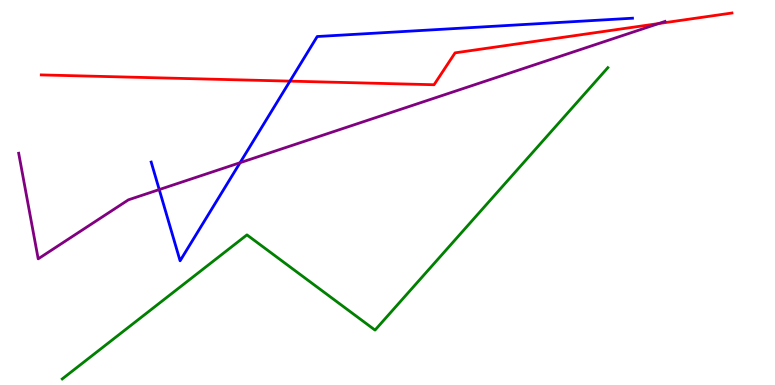[{'lines': ['blue', 'red'], 'intersections': [{'x': 3.74, 'y': 7.89}]}, {'lines': ['green', 'red'], 'intersections': []}, {'lines': ['purple', 'red'], 'intersections': [{'x': 8.5, 'y': 9.39}]}, {'lines': ['blue', 'green'], 'intersections': []}, {'lines': ['blue', 'purple'], 'intersections': [{'x': 2.05, 'y': 5.08}, {'x': 3.1, 'y': 5.77}]}, {'lines': ['green', 'purple'], 'intersections': []}]